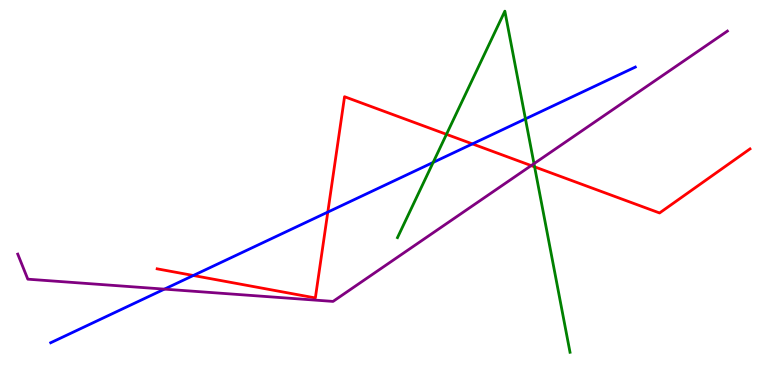[{'lines': ['blue', 'red'], 'intersections': [{'x': 2.49, 'y': 2.84}, {'x': 4.23, 'y': 4.49}, {'x': 6.1, 'y': 6.26}]}, {'lines': ['green', 'red'], 'intersections': [{'x': 5.76, 'y': 6.51}, {'x': 6.9, 'y': 5.67}]}, {'lines': ['purple', 'red'], 'intersections': [{'x': 6.85, 'y': 5.7}]}, {'lines': ['blue', 'green'], 'intersections': [{'x': 5.59, 'y': 5.78}, {'x': 6.78, 'y': 6.91}]}, {'lines': ['blue', 'purple'], 'intersections': [{'x': 2.12, 'y': 2.49}]}, {'lines': ['green', 'purple'], 'intersections': [{'x': 6.89, 'y': 5.75}]}]